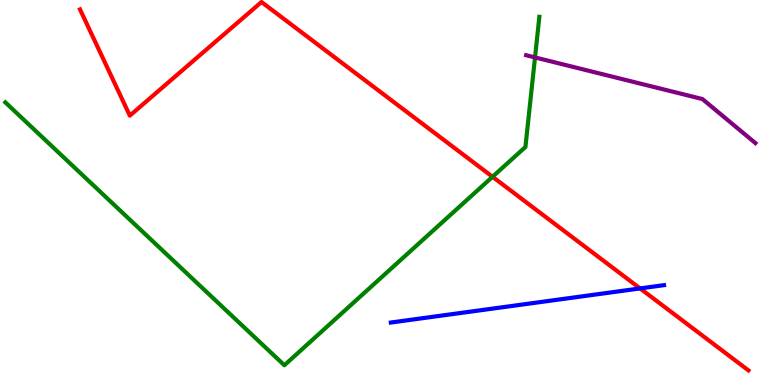[{'lines': ['blue', 'red'], 'intersections': [{'x': 8.26, 'y': 2.51}]}, {'lines': ['green', 'red'], 'intersections': [{'x': 6.36, 'y': 5.41}]}, {'lines': ['purple', 'red'], 'intersections': []}, {'lines': ['blue', 'green'], 'intersections': []}, {'lines': ['blue', 'purple'], 'intersections': []}, {'lines': ['green', 'purple'], 'intersections': [{'x': 6.9, 'y': 8.51}]}]